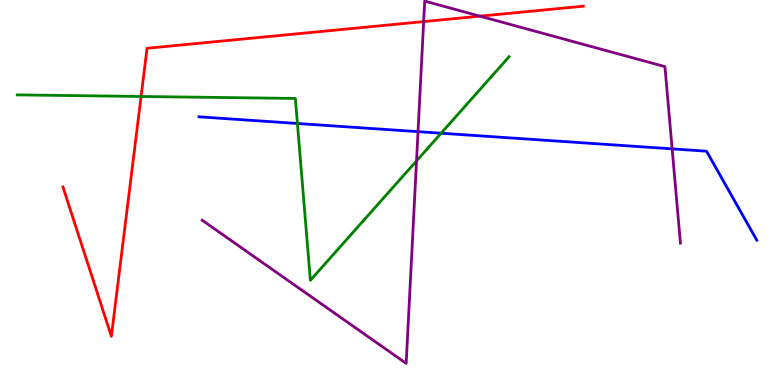[{'lines': ['blue', 'red'], 'intersections': []}, {'lines': ['green', 'red'], 'intersections': [{'x': 1.82, 'y': 7.49}]}, {'lines': ['purple', 'red'], 'intersections': [{'x': 5.47, 'y': 9.44}, {'x': 6.19, 'y': 9.58}]}, {'lines': ['blue', 'green'], 'intersections': [{'x': 3.84, 'y': 6.79}, {'x': 5.69, 'y': 6.54}]}, {'lines': ['blue', 'purple'], 'intersections': [{'x': 5.39, 'y': 6.58}, {'x': 8.67, 'y': 6.13}]}, {'lines': ['green', 'purple'], 'intersections': [{'x': 5.37, 'y': 5.82}]}]